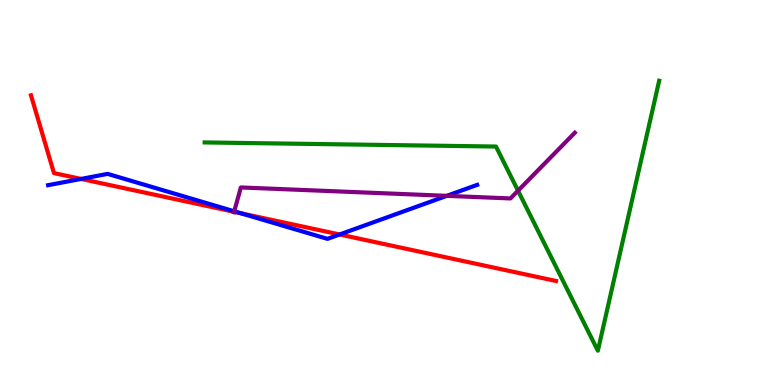[{'lines': ['blue', 'red'], 'intersections': [{'x': 1.05, 'y': 5.35}, {'x': 3.11, 'y': 4.46}, {'x': 4.38, 'y': 3.91}]}, {'lines': ['green', 'red'], 'intersections': []}, {'lines': ['purple', 'red'], 'intersections': [{'x': 3.02, 'y': 4.5}]}, {'lines': ['blue', 'green'], 'intersections': []}, {'lines': ['blue', 'purple'], 'intersections': [{'x': 3.02, 'y': 4.51}, {'x': 5.76, 'y': 4.91}]}, {'lines': ['green', 'purple'], 'intersections': [{'x': 6.68, 'y': 5.05}]}]